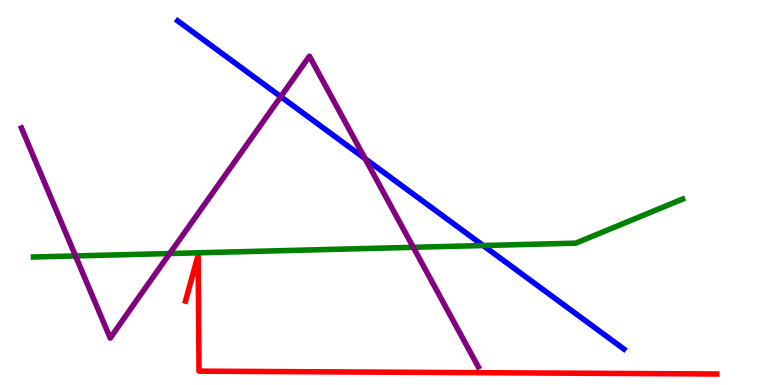[{'lines': ['blue', 'red'], 'intersections': []}, {'lines': ['green', 'red'], 'intersections': []}, {'lines': ['purple', 'red'], 'intersections': []}, {'lines': ['blue', 'green'], 'intersections': [{'x': 6.23, 'y': 3.62}]}, {'lines': ['blue', 'purple'], 'intersections': [{'x': 3.62, 'y': 7.49}, {'x': 4.71, 'y': 5.88}]}, {'lines': ['green', 'purple'], 'intersections': [{'x': 0.974, 'y': 3.35}, {'x': 2.19, 'y': 3.42}, {'x': 5.33, 'y': 3.58}]}]